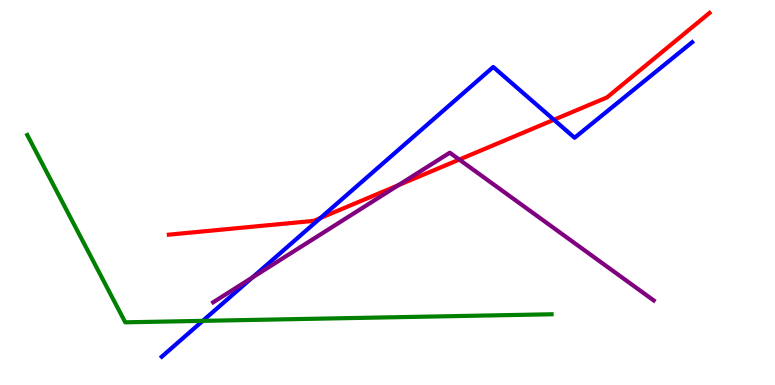[{'lines': ['blue', 'red'], 'intersections': [{'x': 4.13, 'y': 4.34}, {'x': 7.15, 'y': 6.89}]}, {'lines': ['green', 'red'], 'intersections': []}, {'lines': ['purple', 'red'], 'intersections': [{'x': 5.14, 'y': 5.19}, {'x': 5.93, 'y': 5.86}]}, {'lines': ['blue', 'green'], 'intersections': [{'x': 2.62, 'y': 1.67}]}, {'lines': ['blue', 'purple'], 'intersections': [{'x': 3.26, 'y': 2.79}]}, {'lines': ['green', 'purple'], 'intersections': []}]